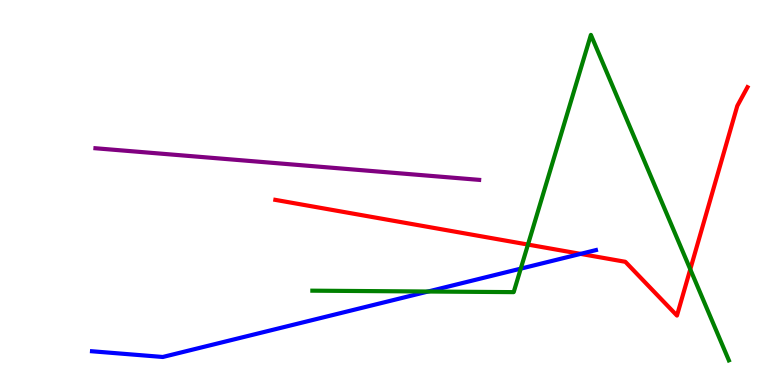[{'lines': ['blue', 'red'], 'intersections': [{'x': 7.49, 'y': 3.41}]}, {'lines': ['green', 'red'], 'intersections': [{'x': 6.81, 'y': 3.65}, {'x': 8.91, 'y': 3.0}]}, {'lines': ['purple', 'red'], 'intersections': []}, {'lines': ['blue', 'green'], 'intersections': [{'x': 5.52, 'y': 2.43}, {'x': 6.72, 'y': 3.02}]}, {'lines': ['blue', 'purple'], 'intersections': []}, {'lines': ['green', 'purple'], 'intersections': []}]